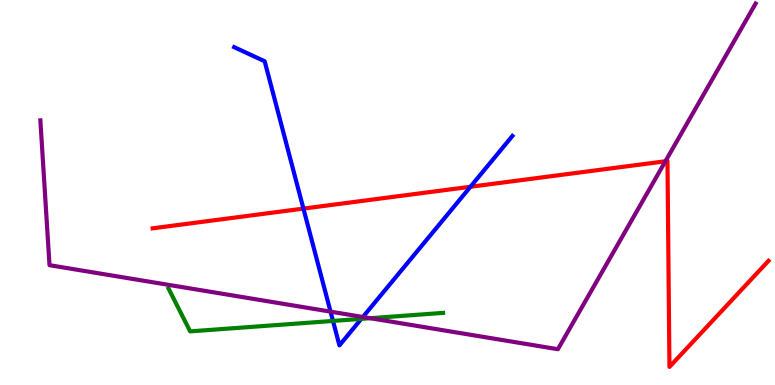[{'lines': ['blue', 'red'], 'intersections': [{'x': 3.92, 'y': 4.58}, {'x': 6.07, 'y': 5.15}]}, {'lines': ['green', 'red'], 'intersections': []}, {'lines': ['purple', 'red'], 'intersections': [{'x': 8.59, 'y': 5.81}]}, {'lines': ['blue', 'green'], 'intersections': [{'x': 4.3, 'y': 1.66}, {'x': 4.66, 'y': 1.72}]}, {'lines': ['blue', 'purple'], 'intersections': [{'x': 4.27, 'y': 1.91}, {'x': 4.68, 'y': 1.77}]}, {'lines': ['green', 'purple'], 'intersections': [{'x': 4.78, 'y': 1.73}]}]